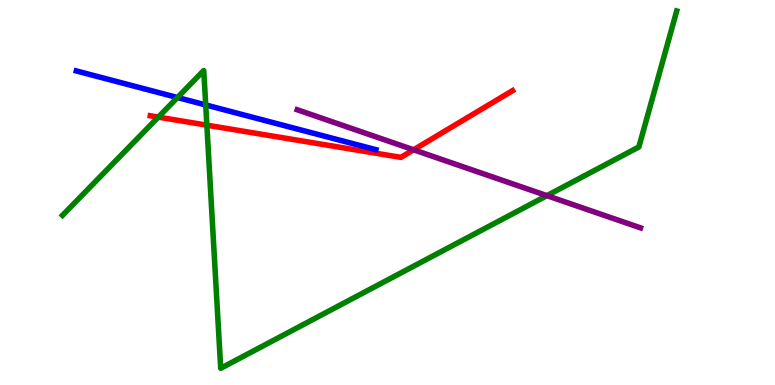[{'lines': ['blue', 'red'], 'intersections': []}, {'lines': ['green', 'red'], 'intersections': [{'x': 2.04, 'y': 6.96}, {'x': 2.67, 'y': 6.75}]}, {'lines': ['purple', 'red'], 'intersections': [{'x': 5.34, 'y': 6.11}]}, {'lines': ['blue', 'green'], 'intersections': [{'x': 2.29, 'y': 7.47}, {'x': 2.65, 'y': 7.27}]}, {'lines': ['blue', 'purple'], 'intersections': []}, {'lines': ['green', 'purple'], 'intersections': [{'x': 7.06, 'y': 4.92}]}]